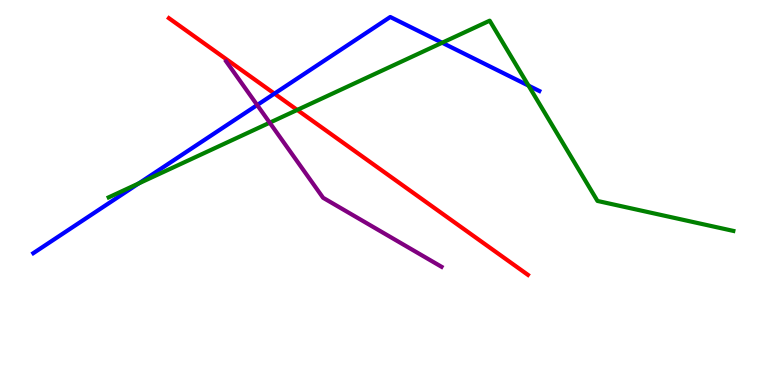[{'lines': ['blue', 'red'], 'intersections': [{'x': 3.54, 'y': 7.57}]}, {'lines': ['green', 'red'], 'intersections': [{'x': 3.84, 'y': 7.14}]}, {'lines': ['purple', 'red'], 'intersections': []}, {'lines': ['blue', 'green'], 'intersections': [{'x': 1.79, 'y': 5.23}, {'x': 5.71, 'y': 8.89}, {'x': 6.82, 'y': 7.78}]}, {'lines': ['blue', 'purple'], 'intersections': [{'x': 3.32, 'y': 7.27}]}, {'lines': ['green', 'purple'], 'intersections': [{'x': 3.48, 'y': 6.81}]}]